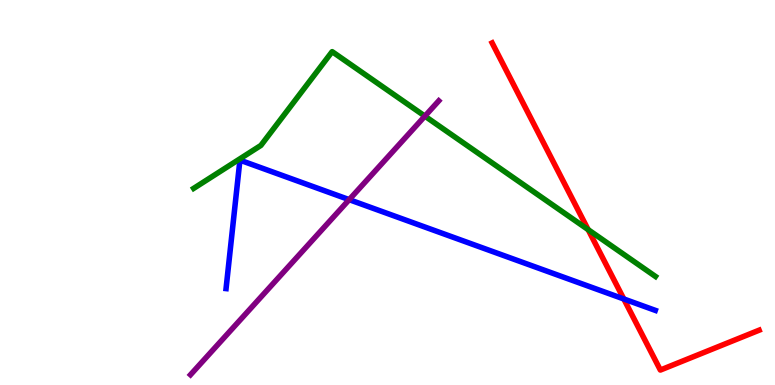[{'lines': ['blue', 'red'], 'intersections': [{'x': 8.05, 'y': 2.23}]}, {'lines': ['green', 'red'], 'intersections': [{'x': 7.59, 'y': 4.04}]}, {'lines': ['purple', 'red'], 'intersections': []}, {'lines': ['blue', 'green'], 'intersections': []}, {'lines': ['blue', 'purple'], 'intersections': [{'x': 4.51, 'y': 4.81}]}, {'lines': ['green', 'purple'], 'intersections': [{'x': 5.48, 'y': 6.98}]}]